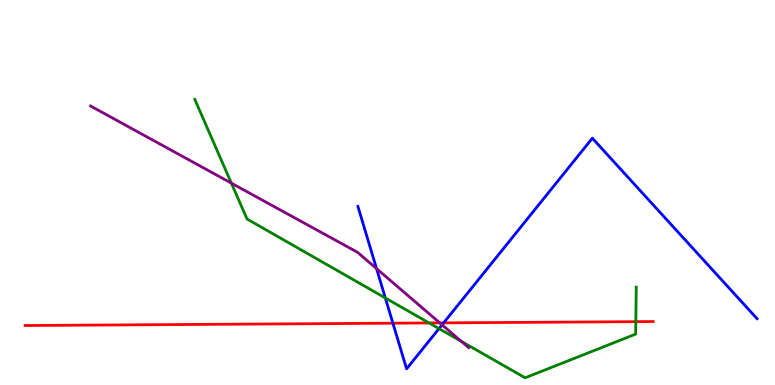[{'lines': ['blue', 'red'], 'intersections': [{'x': 5.07, 'y': 1.61}, {'x': 5.72, 'y': 1.61}]}, {'lines': ['green', 'red'], 'intersections': [{'x': 5.54, 'y': 1.61}, {'x': 8.2, 'y': 1.65}]}, {'lines': ['purple', 'red'], 'intersections': [{'x': 5.67, 'y': 1.61}]}, {'lines': ['blue', 'green'], 'intersections': [{'x': 4.97, 'y': 2.26}, {'x': 5.66, 'y': 1.46}]}, {'lines': ['blue', 'purple'], 'intersections': [{'x': 4.86, 'y': 3.02}, {'x': 5.7, 'y': 1.56}]}, {'lines': ['green', 'purple'], 'intersections': [{'x': 2.99, 'y': 5.24}, {'x': 5.95, 'y': 1.13}]}]